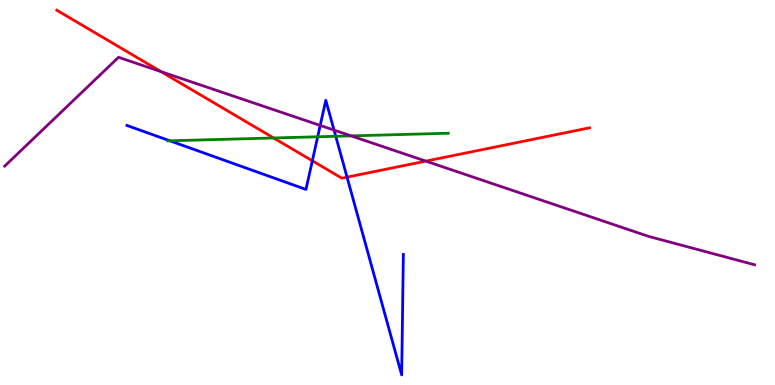[{'lines': ['blue', 'red'], 'intersections': [{'x': 4.03, 'y': 5.82}, {'x': 4.48, 'y': 5.4}]}, {'lines': ['green', 'red'], 'intersections': [{'x': 3.53, 'y': 6.42}]}, {'lines': ['purple', 'red'], 'intersections': [{'x': 2.08, 'y': 8.14}, {'x': 5.49, 'y': 5.82}]}, {'lines': ['blue', 'green'], 'intersections': [{'x': 2.19, 'y': 6.34}, {'x': 4.1, 'y': 6.45}, {'x': 4.33, 'y': 6.46}]}, {'lines': ['blue', 'purple'], 'intersections': [{'x': 4.13, 'y': 6.74}, {'x': 4.31, 'y': 6.62}]}, {'lines': ['green', 'purple'], 'intersections': [{'x': 4.53, 'y': 6.47}]}]